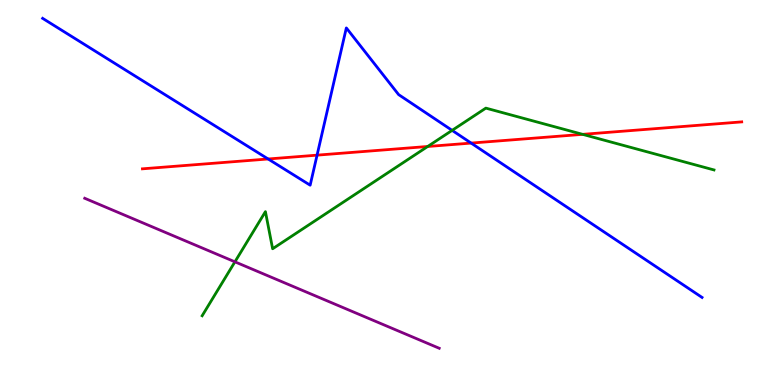[{'lines': ['blue', 'red'], 'intersections': [{'x': 3.46, 'y': 5.87}, {'x': 4.09, 'y': 5.97}, {'x': 6.08, 'y': 6.28}]}, {'lines': ['green', 'red'], 'intersections': [{'x': 5.52, 'y': 6.2}, {'x': 7.52, 'y': 6.51}]}, {'lines': ['purple', 'red'], 'intersections': []}, {'lines': ['blue', 'green'], 'intersections': [{'x': 5.83, 'y': 6.61}]}, {'lines': ['blue', 'purple'], 'intersections': []}, {'lines': ['green', 'purple'], 'intersections': [{'x': 3.03, 'y': 3.2}]}]